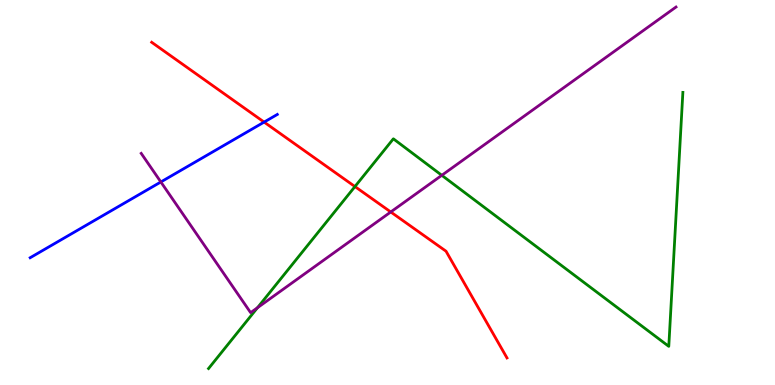[{'lines': ['blue', 'red'], 'intersections': [{'x': 3.41, 'y': 6.83}]}, {'lines': ['green', 'red'], 'intersections': [{'x': 4.58, 'y': 5.15}]}, {'lines': ['purple', 'red'], 'intersections': [{'x': 5.04, 'y': 4.49}]}, {'lines': ['blue', 'green'], 'intersections': []}, {'lines': ['blue', 'purple'], 'intersections': [{'x': 2.08, 'y': 5.27}]}, {'lines': ['green', 'purple'], 'intersections': [{'x': 3.32, 'y': 2.01}, {'x': 5.7, 'y': 5.45}]}]